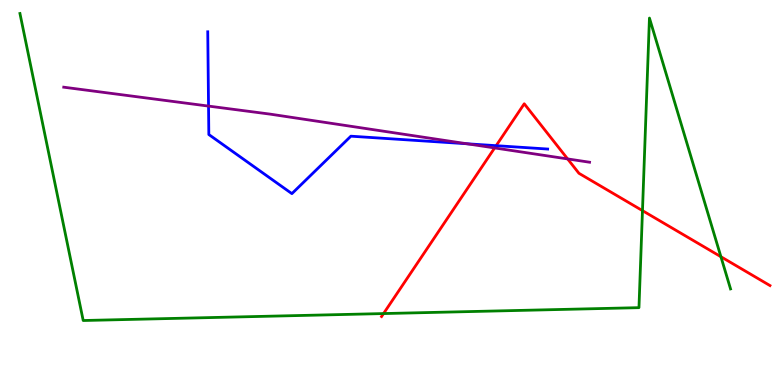[{'lines': ['blue', 'red'], 'intersections': [{'x': 6.4, 'y': 6.22}]}, {'lines': ['green', 'red'], 'intersections': [{'x': 4.95, 'y': 1.86}, {'x': 8.29, 'y': 4.53}, {'x': 9.3, 'y': 3.33}]}, {'lines': ['purple', 'red'], 'intersections': [{'x': 6.38, 'y': 6.16}, {'x': 7.32, 'y': 5.87}]}, {'lines': ['blue', 'green'], 'intersections': []}, {'lines': ['blue', 'purple'], 'intersections': [{'x': 2.69, 'y': 7.24}, {'x': 6.03, 'y': 6.27}]}, {'lines': ['green', 'purple'], 'intersections': []}]